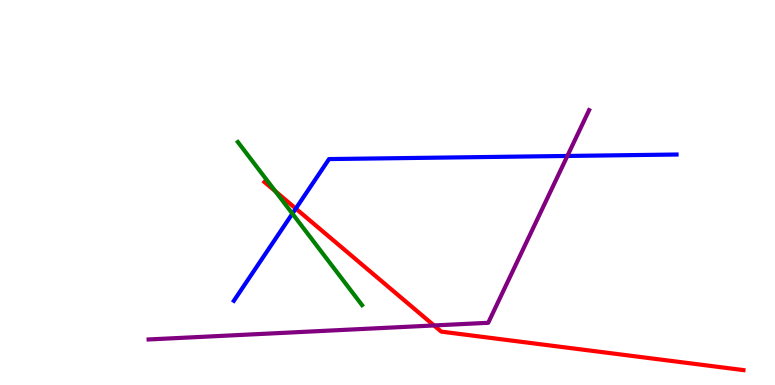[{'lines': ['blue', 'red'], 'intersections': [{'x': 3.82, 'y': 4.58}]}, {'lines': ['green', 'red'], 'intersections': [{'x': 3.55, 'y': 5.03}]}, {'lines': ['purple', 'red'], 'intersections': [{'x': 5.6, 'y': 1.55}]}, {'lines': ['blue', 'green'], 'intersections': [{'x': 3.77, 'y': 4.45}]}, {'lines': ['blue', 'purple'], 'intersections': [{'x': 7.32, 'y': 5.95}]}, {'lines': ['green', 'purple'], 'intersections': []}]